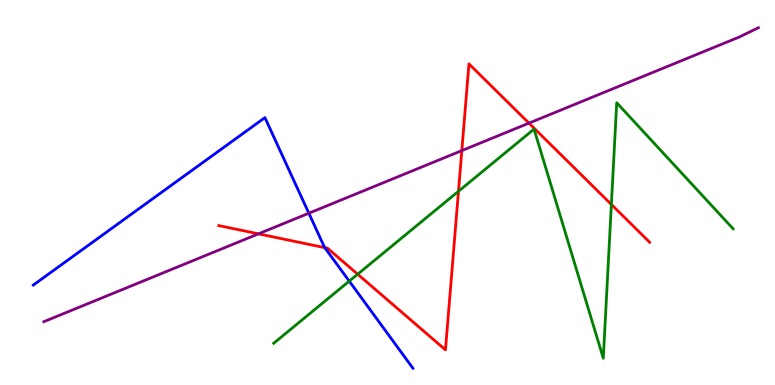[{'lines': ['blue', 'red'], 'intersections': [{'x': 4.19, 'y': 3.57}]}, {'lines': ['green', 'red'], 'intersections': [{'x': 4.62, 'y': 2.88}, {'x': 5.92, 'y': 5.03}, {'x': 7.89, 'y': 4.69}]}, {'lines': ['purple', 'red'], 'intersections': [{'x': 3.33, 'y': 3.93}, {'x': 5.96, 'y': 6.09}, {'x': 6.83, 'y': 6.8}]}, {'lines': ['blue', 'green'], 'intersections': [{'x': 4.51, 'y': 2.7}]}, {'lines': ['blue', 'purple'], 'intersections': [{'x': 3.99, 'y': 4.46}]}, {'lines': ['green', 'purple'], 'intersections': []}]